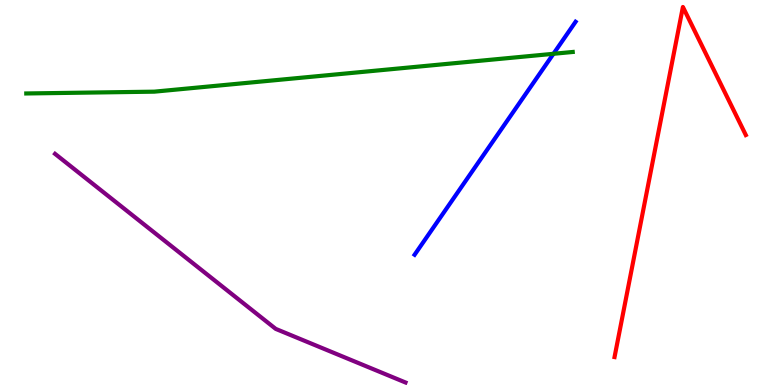[{'lines': ['blue', 'red'], 'intersections': []}, {'lines': ['green', 'red'], 'intersections': []}, {'lines': ['purple', 'red'], 'intersections': []}, {'lines': ['blue', 'green'], 'intersections': [{'x': 7.14, 'y': 8.6}]}, {'lines': ['blue', 'purple'], 'intersections': []}, {'lines': ['green', 'purple'], 'intersections': []}]